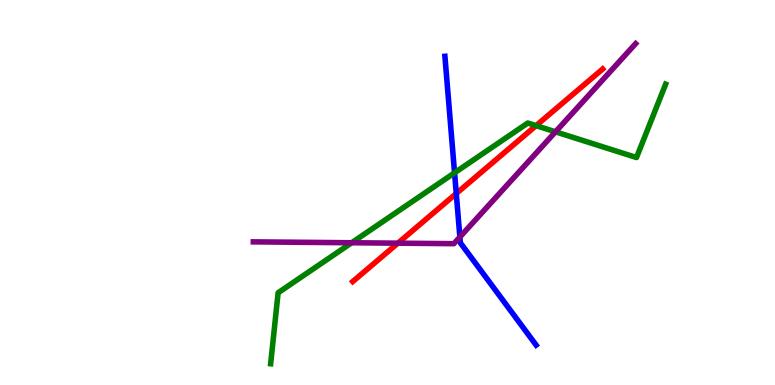[{'lines': ['blue', 'red'], 'intersections': [{'x': 5.89, 'y': 4.97}]}, {'lines': ['green', 'red'], 'intersections': [{'x': 6.92, 'y': 6.74}]}, {'lines': ['purple', 'red'], 'intersections': [{'x': 5.13, 'y': 3.68}]}, {'lines': ['blue', 'green'], 'intersections': [{'x': 5.87, 'y': 5.51}]}, {'lines': ['blue', 'purple'], 'intersections': [{'x': 5.93, 'y': 3.84}]}, {'lines': ['green', 'purple'], 'intersections': [{'x': 4.54, 'y': 3.69}, {'x': 7.17, 'y': 6.58}]}]